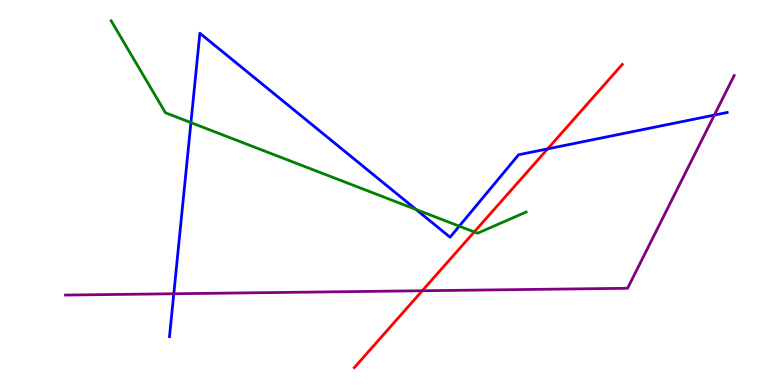[{'lines': ['blue', 'red'], 'intersections': [{'x': 7.07, 'y': 6.13}]}, {'lines': ['green', 'red'], 'intersections': [{'x': 6.12, 'y': 3.98}]}, {'lines': ['purple', 'red'], 'intersections': [{'x': 5.45, 'y': 2.45}]}, {'lines': ['blue', 'green'], 'intersections': [{'x': 2.46, 'y': 6.82}, {'x': 5.37, 'y': 4.56}, {'x': 5.93, 'y': 4.13}]}, {'lines': ['blue', 'purple'], 'intersections': [{'x': 2.24, 'y': 2.37}, {'x': 9.22, 'y': 7.01}]}, {'lines': ['green', 'purple'], 'intersections': []}]